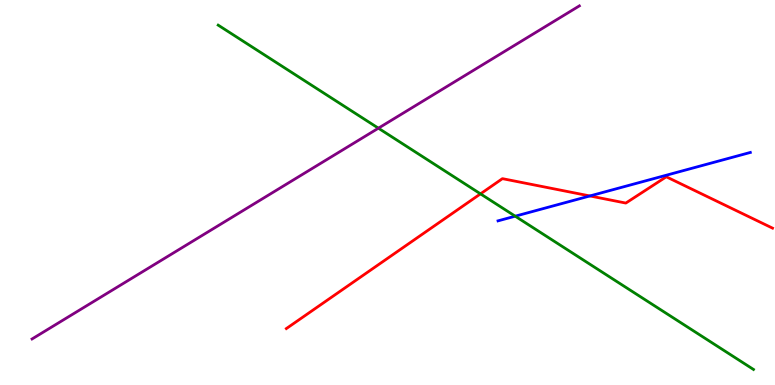[{'lines': ['blue', 'red'], 'intersections': [{'x': 7.61, 'y': 4.91}]}, {'lines': ['green', 'red'], 'intersections': [{'x': 6.2, 'y': 4.96}]}, {'lines': ['purple', 'red'], 'intersections': []}, {'lines': ['blue', 'green'], 'intersections': [{'x': 6.65, 'y': 4.38}]}, {'lines': ['blue', 'purple'], 'intersections': []}, {'lines': ['green', 'purple'], 'intersections': [{'x': 4.88, 'y': 6.67}]}]